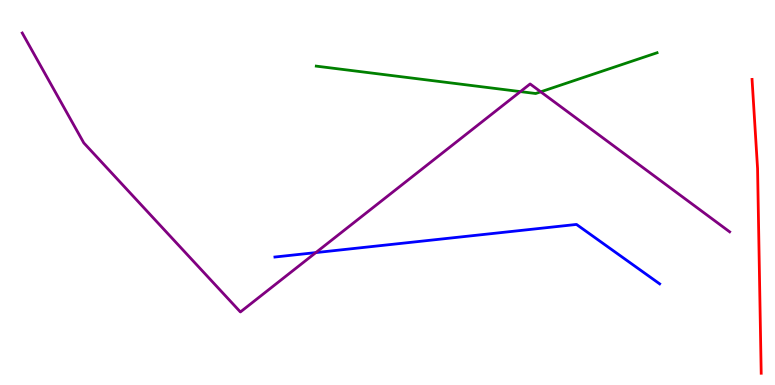[{'lines': ['blue', 'red'], 'intersections': []}, {'lines': ['green', 'red'], 'intersections': []}, {'lines': ['purple', 'red'], 'intersections': []}, {'lines': ['blue', 'green'], 'intersections': []}, {'lines': ['blue', 'purple'], 'intersections': [{'x': 4.08, 'y': 3.44}]}, {'lines': ['green', 'purple'], 'intersections': [{'x': 6.71, 'y': 7.62}, {'x': 6.98, 'y': 7.62}]}]